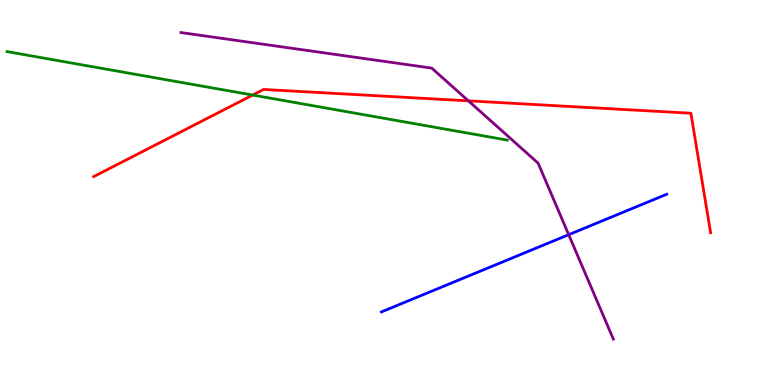[{'lines': ['blue', 'red'], 'intersections': []}, {'lines': ['green', 'red'], 'intersections': [{'x': 3.26, 'y': 7.53}]}, {'lines': ['purple', 'red'], 'intersections': [{'x': 6.04, 'y': 7.38}]}, {'lines': ['blue', 'green'], 'intersections': []}, {'lines': ['blue', 'purple'], 'intersections': [{'x': 7.34, 'y': 3.9}]}, {'lines': ['green', 'purple'], 'intersections': []}]